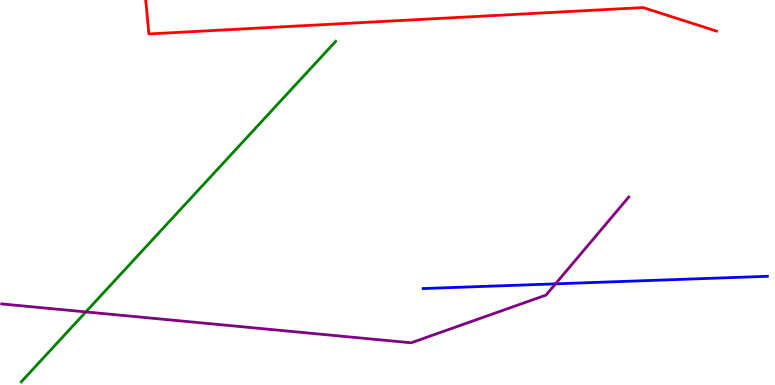[{'lines': ['blue', 'red'], 'intersections': []}, {'lines': ['green', 'red'], 'intersections': []}, {'lines': ['purple', 'red'], 'intersections': []}, {'lines': ['blue', 'green'], 'intersections': []}, {'lines': ['blue', 'purple'], 'intersections': [{'x': 7.17, 'y': 2.63}]}, {'lines': ['green', 'purple'], 'intersections': [{'x': 1.11, 'y': 1.9}]}]